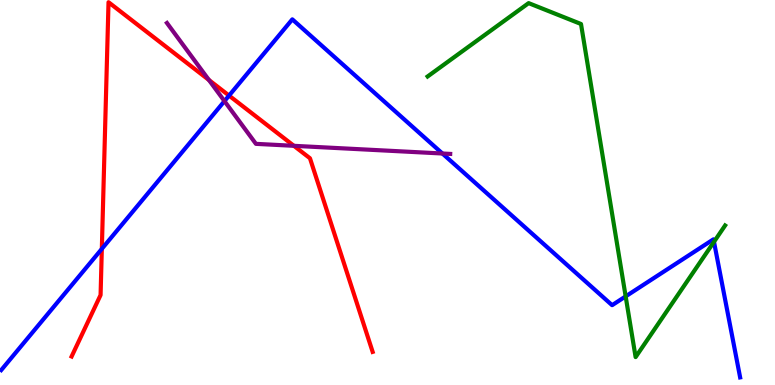[{'lines': ['blue', 'red'], 'intersections': [{'x': 1.31, 'y': 3.54}, {'x': 2.96, 'y': 7.52}]}, {'lines': ['green', 'red'], 'intersections': []}, {'lines': ['purple', 'red'], 'intersections': [{'x': 2.7, 'y': 7.92}, {'x': 3.79, 'y': 6.21}]}, {'lines': ['blue', 'green'], 'intersections': [{'x': 8.07, 'y': 2.3}, {'x': 9.21, 'y': 3.72}]}, {'lines': ['blue', 'purple'], 'intersections': [{'x': 2.9, 'y': 7.37}, {'x': 5.71, 'y': 6.01}]}, {'lines': ['green', 'purple'], 'intersections': []}]